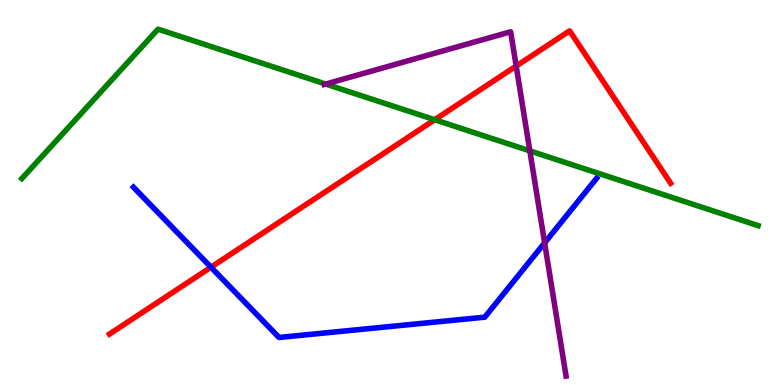[{'lines': ['blue', 'red'], 'intersections': [{'x': 2.72, 'y': 3.06}]}, {'lines': ['green', 'red'], 'intersections': [{'x': 5.61, 'y': 6.89}]}, {'lines': ['purple', 'red'], 'intersections': [{'x': 6.66, 'y': 8.28}]}, {'lines': ['blue', 'green'], 'intersections': []}, {'lines': ['blue', 'purple'], 'intersections': [{'x': 7.03, 'y': 3.69}]}, {'lines': ['green', 'purple'], 'intersections': [{'x': 4.2, 'y': 7.82}, {'x': 6.84, 'y': 6.08}]}]